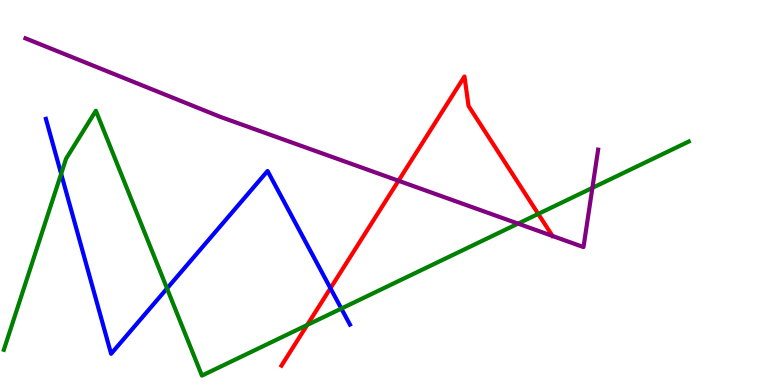[{'lines': ['blue', 'red'], 'intersections': [{'x': 4.26, 'y': 2.51}]}, {'lines': ['green', 'red'], 'intersections': [{'x': 3.96, 'y': 1.56}, {'x': 6.95, 'y': 4.44}]}, {'lines': ['purple', 'red'], 'intersections': [{'x': 5.14, 'y': 5.31}]}, {'lines': ['blue', 'green'], 'intersections': [{'x': 0.789, 'y': 5.49}, {'x': 2.16, 'y': 2.51}, {'x': 4.4, 'y': 1.99}]}, {'lines': ['blue', 'purple'], 'intersections': []}, {'lines': ['green', 'purple'], 'intersections': [{'x': 6.68, 'y': 4.19}, {'x': 7.64, 'y': 5.12}]}]